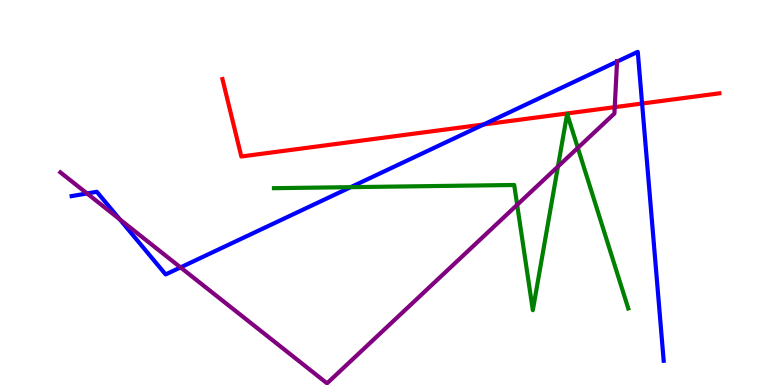[{'lines': ['blue', 'red'], 'intersections': [{'x': 6.24, 'y': 6.77}, {'x': 8.29, 'y': 7.31}]}, {'lines': ['green', 'red'], 'intersections': []}, {'lines': ['purple', 'red'], 'intersections': [{'x': 7.93, 'y': 7.22}]}, {'lines': ['blue', 'green'], 'intersections': [{'x': 4.53, 'y': 5.14}]}, {'lines': ['blue', 'purple'], 'intersections': [{'x': 1.12, 'y': 4.98}, {'x': 1.55, 'y': 4.3}, {'x': 2.33, 'y': 3.05}, {'x': 7.96, 'y': 8.4}]}, {'lines': ['green', 'purple'], 'intersections': [{'x': 6.67, 'y': 4.68}, {'x': 7.2, 'y': 5.67}, {'x': 7.46, 'y': 6.16}]}]